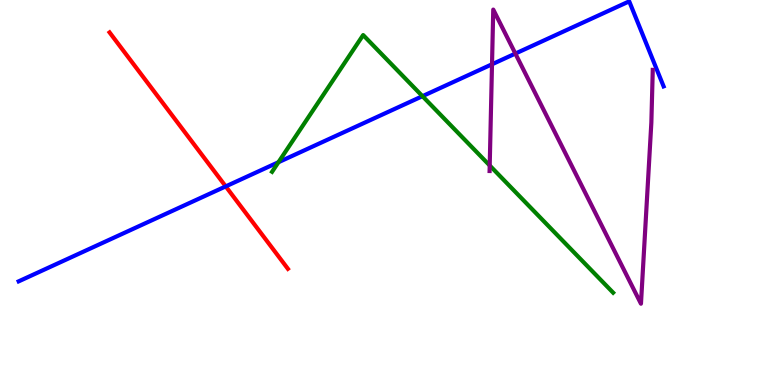[{'lines': ['blue', 'red'], 'intersections': [{'x': 2.91, 'y': 5.16}]}, {'lines': ['green', 'red'], 'intersections': []}, {'lines': ['purple', 'red'], 'intersections': []}, {'lines': ['blue', 'green'], 'intersections': [{'x': 3.59, 'y': 5.79}, {'x': 5.45, 'y': 7.5}]}, {'lines': ['blue', 'purple'], 'intersections': [{'x': 6.35, 'y': 8.33}, {'x': 6.65, 'y': 8.61}]}, {'lines': ['green', 'purple'], 'intersections': [{'x': 6.32, 'y': 5.7}]}]